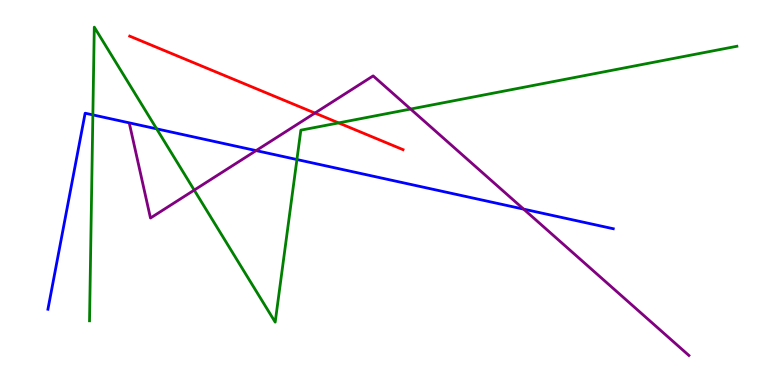[{'lines': ['blue', 'red'], 'intersections': []}, {'lines': ['green', 'red'], 'intersections': [{'x': 4.37, 'y': 6.81}]}, {'lines': ['purple', 'red'], 'intersections': [{'x': 4.06, 'y': 7.06}]}, {'lines': ['blue', 'green'], 'intersections': [{'x': 1.2, 'y': 7.02}, {'x': 2.02, 'y': 6.65}, {'x': 3.83, 'y': 5.86}]}, {'lines': ['blue', 'purple'], 'intersections': [{'x': 3.3, 'y': 6.09}, {'x': 6.76, 'y': 4.57}]}, {'lines': ['green', 'purple'], 'intersections': [{'x': 2.51, 'y': 5.06}, {'x': 5.3, 'y': 7.17}]}]